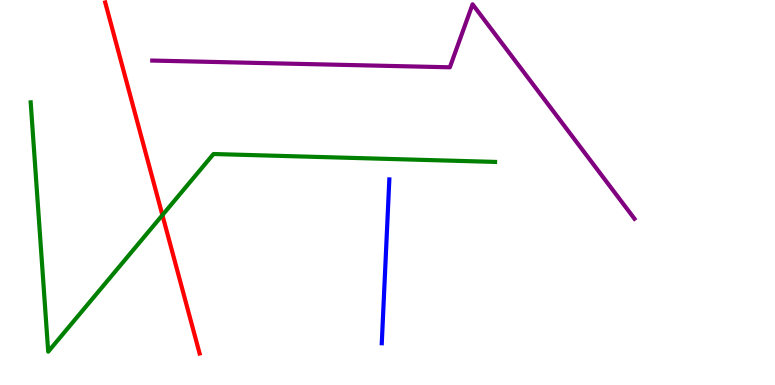[{'lines': ['blue', 'red'], 'intersections': []}, {'lines': ['green', 'red'], 'intersections': [{'x': 2.1, 'y': 4.41}]}, {'lines': ['purple', 'red'], 'intersections': []}, {'lines': ['blue', 'green'], 'intersections': []}, {'lines': ['blue', 'purple'], 'intersections': []}, {'lines': ['green', 'purple'], 'intersections': []}]